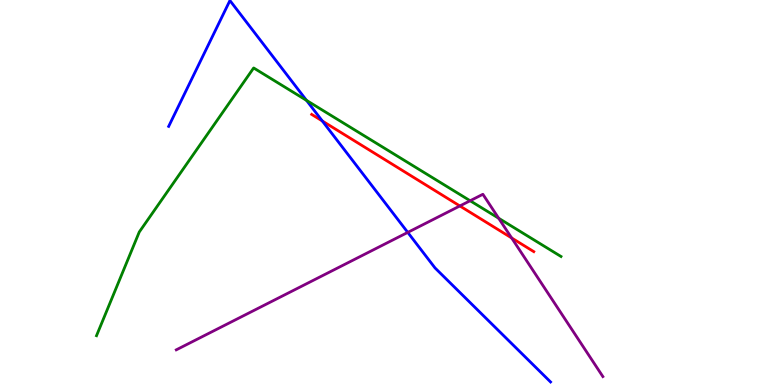[{'lines': ['blue', 'red'], 'intersections': [{'x': 4.16, 'y': 6.86}]}, {'lines': ['green', 'red'], 'intersections': []}, {'lines': ['purple', 'red'], 'intersections': [{'x': 5.93, 'y': 4.65}, {'x': 6.6, 'y': 3.82}]}, {'lines': ['blue', 'green'], 'intersections': [{'x': 3.95, 'y': 7.39}]}, {'lines': ['blue', 'purple'], 'intersections': [{'x': 5.26, 'y': 3.96}]}, {'lines': ['green', 'purple'], 'intersections': [{'x': 6.07, 'y': 4.79}, {'x': 6.43, 'y': 4.33}]}]